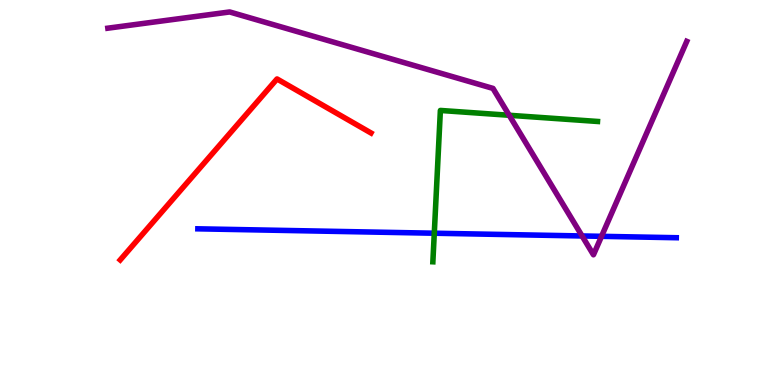[{'lines': ['blue', 'red'], 'intersections': []}, {'lines': ['green', 'red'], 'intersections': []}, {'lines': ['purple', 'red'], 'intersections': []}, {'lines': ['blue', 'green'], 'intersections': [{'x': 5.6, 'y': 3.94}]}, {'lines': ['blue', 'purple'], 'intersections': [{'x': 7.51, 'y': 3.87}, {'x': 7.76, 'y': 3.86}]}, {'lines': ['green', 'purple'], 'intersections': [{'x': 6.57, 'y': 7.01}]}]